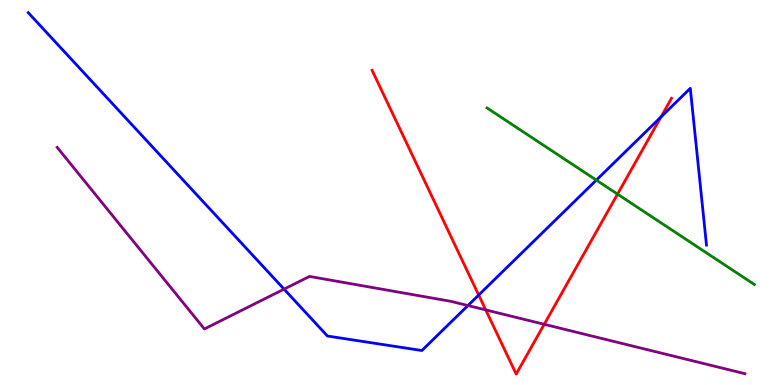[{'lines': ['blue', 'red'], 'intersections': [{'x': 6.18, 'y': 2.34}, {'x': 8.53, 'y': 6.96}]}, {'lines': ['green', 'red'], 'intersections': [{'x': 7.97, 'y': 4.96}]}, {'lines': ['purple', 'red'], 'intersections': [{'x': 6.27, 'y': 1.95}, {'x': 7.02, 'y': 1.58}]}, {'lines': ['blue', 'green'], 'intersections': [{'x': 7.69, 'y': 5.32}]}, {'lines': ['blue', 'purple'], 'intersections': [{'x': 3.67, 'y': 2.49}, {'x': 6.04, 'y': 2.06}]}, {'lines': ['green', 'purple'], 'intersections': []}]